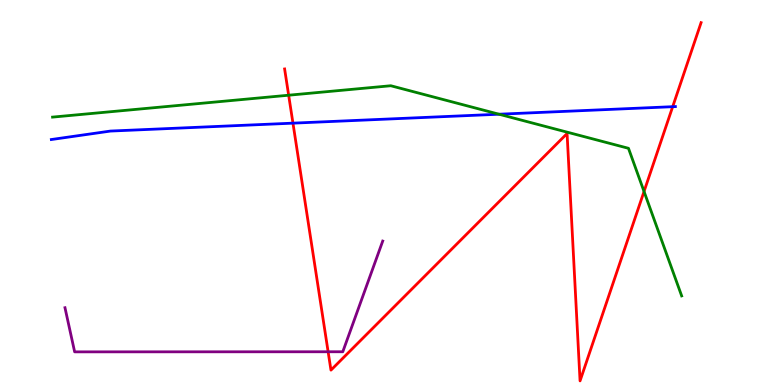[{'lines': ['blue', 'red'], 'intersections': [{'x': 3.78, 'y': 6.8}, {'x': 8.68, 'y': 7.23}]}, {'lines': ['green', 'red'], 'intersections': [{'x': 3.72, 'y': 7.53}, {'x': 8.31, 'y': 5.03}]}, {'lines': ['purple', 'red'], 'intersections': [{'x': 4.23, 'y': 0.863}]}, {'lines': ['blue', 'green'], 'intersections': [{'x': 6.44, 'y': 7.03}]}, {'lines': ['blue', 'purple'], 'intersections': []}, {'lines': ['green', 'purple'], 'intersections': []}]